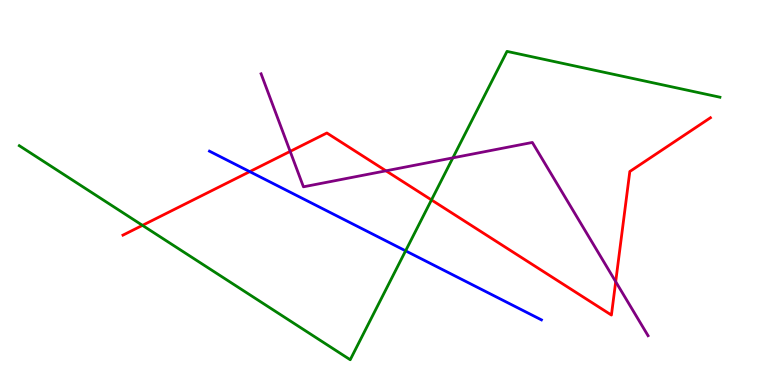[{'lines': ['blue', 'red'], 'intersections': [{'x': 3.22, 'y': 5.54}]}, {'lines': ['green', 'red'], 'intersections': [{'x': 1.84, 'y': 4.15}, {'x': 5.57, 'y': 4.81}]}, {'lines': ['purple', 'red'], 'intersections': [{'x': 3.74, 'y': 6.07}, {'x': 4.98, 'y': 5.56}, {'x': 7.94, 'y': 2.68}]}, {'lines': ['blue', 'green'], 'intersections': [{'x': 5.23, 'y': 3.48}]}, {'lines': ['blue', 'purple'], 'intersections': []}, {'lines': ['green', 'purple'], 'intersections': [{'x': 5.84, 'y': 5.9}]}]